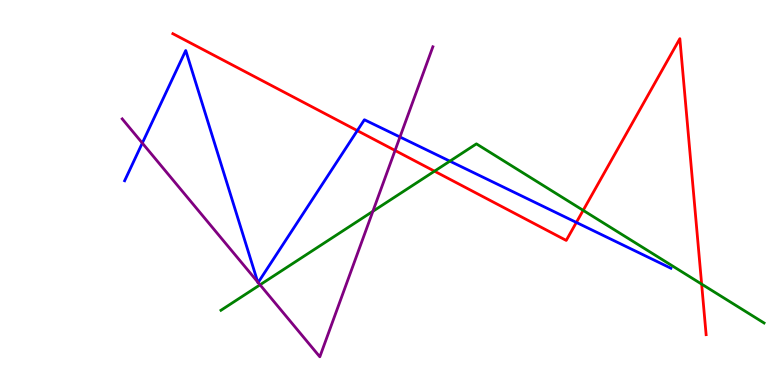[{'lines': ['blue', 'red'], 'intersections': [{'x': 4.61, 'y': 6.61}, {'x': 7.44, 'y': 4.22}]}, {'lines': ['green', 'red'], 'intersections': [{'x': 5.61, 'y': 5.55}, {'x': 7.52, 'y': 4.54}, {'x': 9.05, 'y': 2.62}]}, {'lines': ['purple', 'red'], 'intersections': [{'x': 5.1, 'y': 6.09}]}, {'lines': ['blue', 'green'], 'intersections': [{'x': 5.8, 'y': 5.81}]}, {'lines': ['blue', 'purple'], 'intersections': [{'x': 1.84, 'y': 6.28}, {'x': 3.33, 'y': 2.67}, {'x': 3.33, 'y': 2.66}, {'x': 5.16, 'y': 6.44}]}, {'lines': ['green', 'purple'], 'intersections': [{'x': 3.36, 'y': 2.6}, {'x': 4.81, 'y': 4.51}]}]